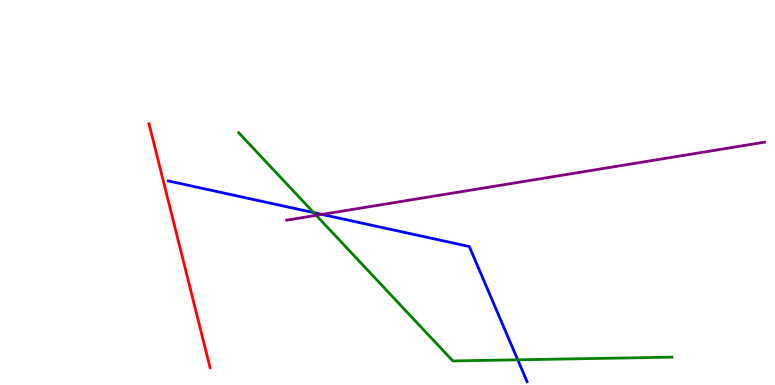[{'lines': ['blue', 'red'], 'intersections': []}, {'lines': ['green', 'red'], 'intersections': []}, {'lines': ['purple', 'red'], 'intersections': []}, {'lines': ['blue', 'green'], 'intersections': [{'x': 4.05, 'y': 4.48}, {'x': 6.68, 'y': 0.654}]}, {'lines': ['blue', 'purple'], 'intersections': [{'x': 4.15, 'y': 4.43}]}, {'lines': ['green', 'purple'], 'intersections': [{'x': 4.08, 'y': 4.41}]}]